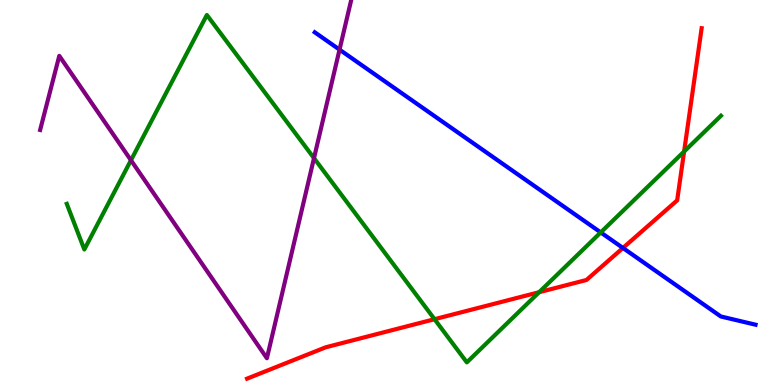[{'lines': ['blue', 'red'], 'intersections': [{'x': 8.04, 'y': 3.56}]}, {'lines': ['green', 'red'], 'intersections': [{'x': 5.61, 'y': 1.71}, {'x': 6.96, 'y': 2.41}, {'x': 8.83, 'y': 6.06}]}, {'lines': ['purple', 'red'], 'intersections': []}, {'lines': ['blue', 'green'], 'intersections': [{'x': 7.75, 'y': 3.96}]}, {'lines': ['blue', 'purple'], 'intersections': [{'x': 4.38, 'y': 8.71}]}, {'lines': ['green', 'purple'], 'intersections': [{'x': 1.69, 'y': 5.84}, {'x': 4.05, 'y': 5.89}]}]